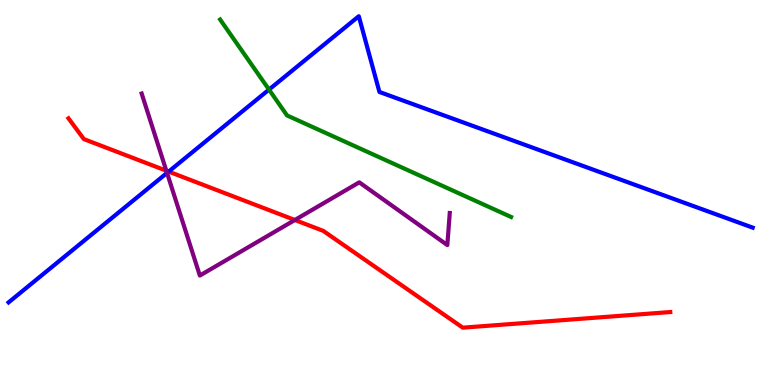[{'lines': ['blue', 'red'], 'intersections': [{'x': 2.18, 'y': 5.54}]}, {'lines': ['green', 'red'], 'intersections': []}, {'lines': ['purple', 'red'], 'intersections': [{'x': 2.15, 'y': 5.57}, {'x': 3.8, 'y': 4.29}]}, {'lines': ['blue', 'green'], 'intersections': [{'x': 3.47, 'y': 7.67}]}, {'lines': ['blue', 'purple'], 'intersections': [{'x': 2.16, 'y': 5.51}]}, {'lines': ['green', 'purple'], 'intersections': []}]